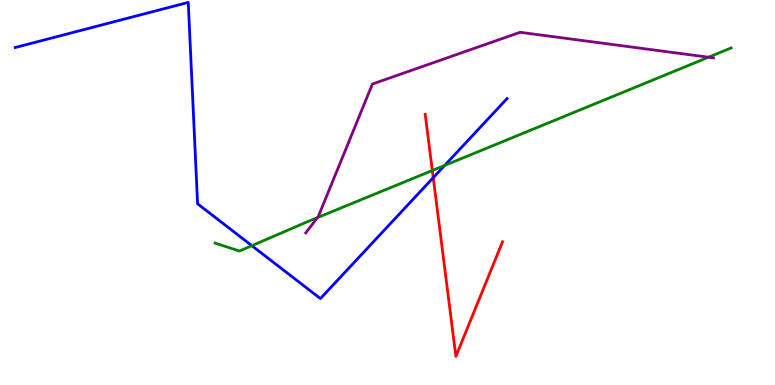[{'lines': ['blue', 'red'], 'intersections': [{'x': 5.59, 'y': 5.38}]}, {'lines': ['green', 'red'], 'intersections': [{'x': 5.58, 'y': 5.57}]}, {'lines': ['purple', 'red'], 'intersections': []}, {'lines': ['blue', 'green'], 'intersections': [{'x': 3.25, 'y': 3.62}, {'x': 5.74, 'y': 5.7}]}, {'lines': ['blue', 'purple'], 'intersections': []}, {'lines': ['green', 'purple'], 'intersections': [{'x': 4.1, 'y': 4.35}, {'x': 9.14, 'y': 8.51}]}]